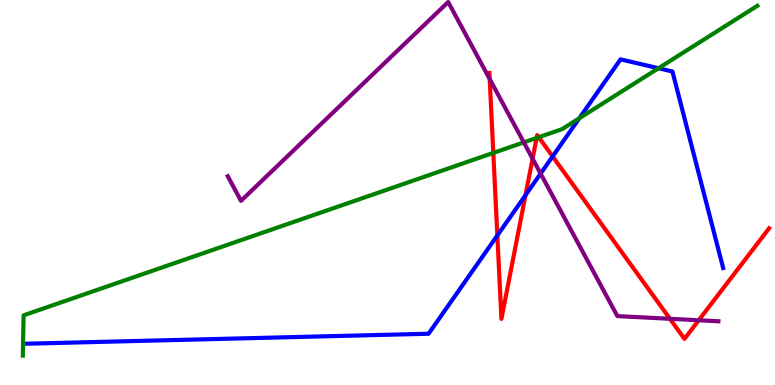[{'lines': ['blue', 'red'], 'intersections': [{'x': 6.42, 'y': 3.88}, {'x': 6.78, 'y': 4.93}, {'x': 7.13, 'y': 5.94}]}, {'lines': ['green', 'red'], 'intersections': [{'x': 6.37, 'y': 6.03}, {'x': 6.92, 'y': 6.42}, {'x': 6.95, 'y': 6.44}]}, {'lines': ['purple', 'red'], 'intersections': [{'x': 6.32, 'y': 7.95}, {'x': 6.87, 'y': 5.88}, {'x': 8.64, 'y': 1.72}, {'x': 9.02, 'y': 1.68}]}, {'lines': ['blue', 'green'], 'intersections': [{'x': 7.48, 'y': 6.93}, {'x': 8.5, 'y': 8.23}]}, {'lines': ['blue', 'purple'], 'intersections': [{'x': 6.98, 'y': 5.49}]}, {'lines': ['green', 'purple'], 'intersections': [{'x': 6.76, 'y': 6.3}]}]